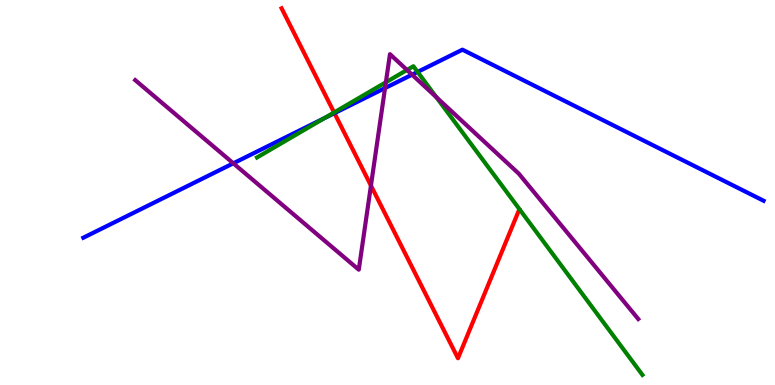[{'lines': ['blue', 'red'], 'intersections': [{'x': 4.32, 'y': 7.06}]}, {'lines': ['green', 'red'], 'intersections': [{'x': 4.31, 'y': 7.08}]}, {'lines': ['purple', 'red'], 'intersections': [{'x': 4.79, 'y': 5.18}]}, {'lines': ['blue', 'green'], 'intersections': [{'x': 4.19, 'y': 6.93}, {'x': 5.39, 'y': 8.13}]}, {'lines': ['blue', 'purple'], 'intersections': [{'x': 3.01, 'y': 5.76}, {'x': 4.97, 'y': 7.71}, {'x': 5.32, 'y': 8.06}]}, {'lines': ['green', 'purple'], 'intersections': [{'x': 4.98, 'y': 7.86}, {'x': 5.25, 'y': 8.18}, {'x': 5.63, 'y': 7.48}]}]